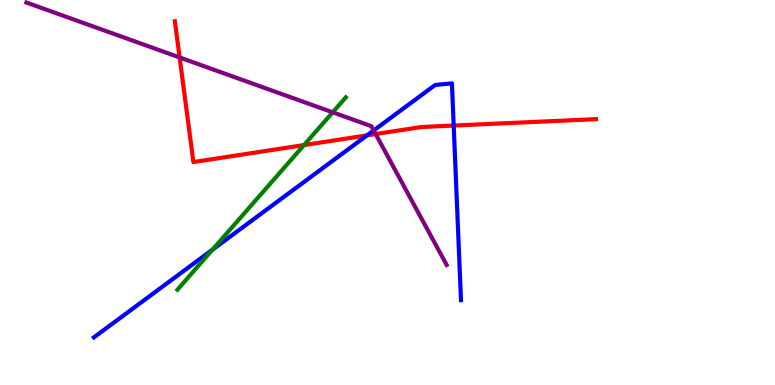[{'lines': ['blue', 'red'], 'intersections': [{'x': 4.74, 'y': 6.48}, {'x': 5.85, 'y': 6.74}]}, {'lines': ['green', 'red'], 'intersections': [{'x': 3.92, 'y': 6.23}]}, {'lines': ['purple', 'red'], 'intersections': [{'x': 2.32, 'y': 8.51}, {'x': 4.85, 'y': 6.52}]}, {'lines': ['blue', 'green'], 'intersections': [{'x': 2.74, 'y': 3.51}]}, {'lines': ['blue', 'purple'], 'intersections': [{'x': 4.82, 'y': 6.61}]}, {'lines': ['green', 'purple'], 'intersections': [{'x': 4.29, 'y': 7.08}]}]